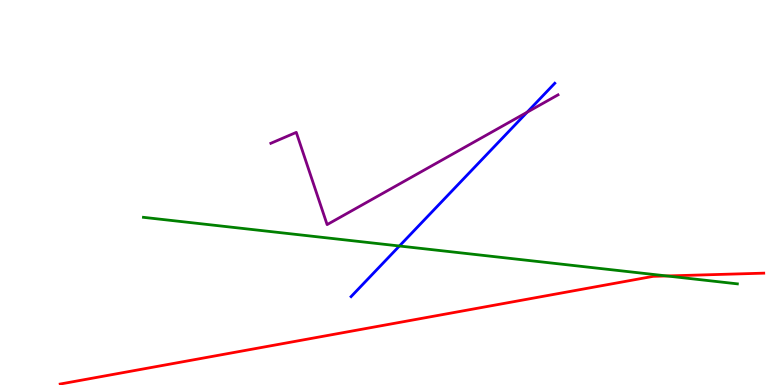[{'lines': ['blue', 'red'], 'intersections': []}, {'lines': ['green', 'red'], 'intersections': [{'x': 8.6, 'y': 2.83}]}, {'lines': ['purple', 'red'], 'intersections': []}, {'lines': ['blue', 'green'], 'intersections': [{'x': 5.15, 'y': 3.61}]}, {'lines': ['blue', 'purple'], 'intersections': [{'x': 6.8, 'y': 7.09}]}, {'lines': ['green', 'purple'], 'intersections': []}]